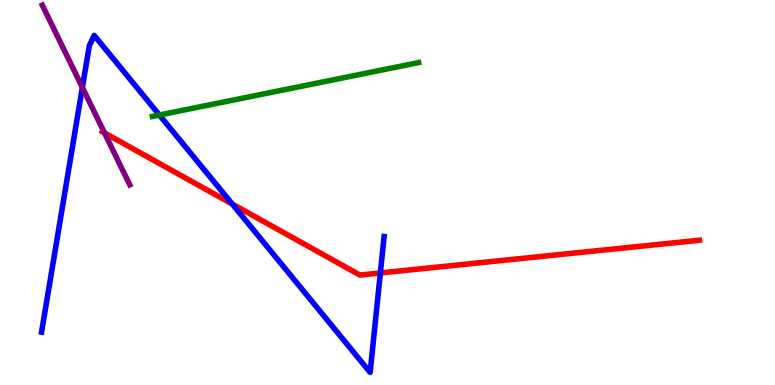[{'lines': ['blue', 'red'], 'intersections': [{'x': 3.0, 'y': 4.7}, {'x': 4.91, 'y': 2.91}]}, {'lines': ['green', 'red'], 'intersections': []}, {'lines': ['purple', 'red'], 'intersections': [{'x': 1.35, 'y': 6.55}]}, {'lines': ['blue', 'green'], 'intersections': [{'x': 2.06, 'y': 7.01}]}, {'lines': ['blue', 'purple'], 'intersections': [{'x': 1.06, 'y': 7.73}]}, {'lines': ['green', 'purple'], 'intersections': []}]